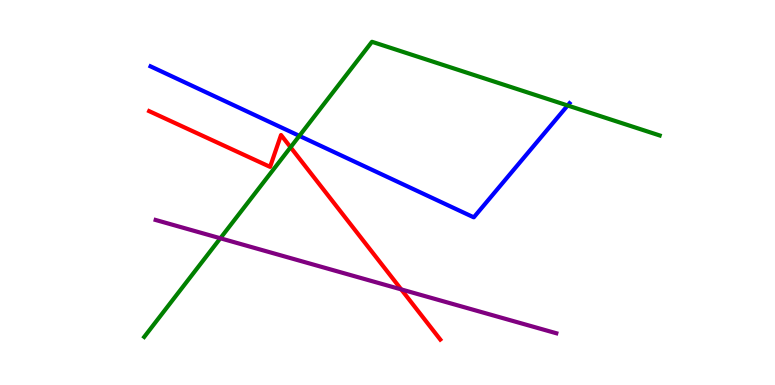[{'lines': ['blue', 'red'], 'intersections': []}, {'lines': ['green', 'red'], 'intersections': [{'x': 3.75, 'y': 6.17}]}, {'lines': ['purple', 'red'], 'intersections': [{'x': 5.18, 'y': 2.48}]}, {'lines': ['blue', 'green'], 'intersections': [{'x': 3.86, 'y': 6.47}, {'x': 7.32, 'y': 7.26}]}, {'lines': ['blue', 'purple'], 'intersections': []}, {'lines': ['green', 'purple'], 'intersections': [{'x': 2.84, 'y': 3.81}]}]